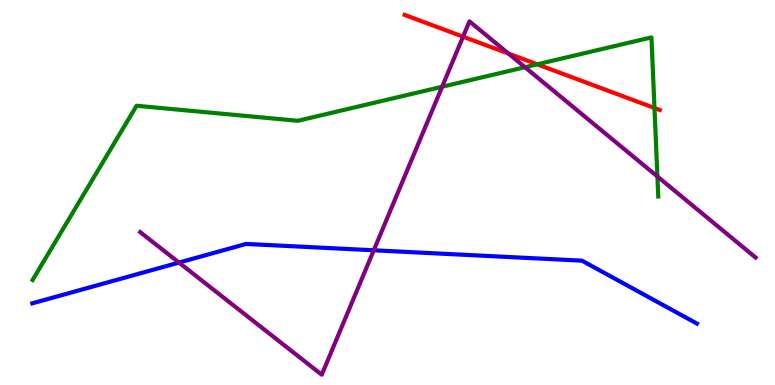[{'lines': ['blue', 'red'], 'intersections': []}, {'lines': ['green', 'red'], 'intersections': [{'x': 6.93, 'y': 8.33}, {'x': 8.44, 'y': 7.19}]}, {'lines': ['purple', 'red'], 'intersections': [{'x': 5.98, 'y': 9.05}, {'x': 6.56, 'y': 8.61}]}, {'lines': ['blue', 'green'], 'intersections': []}, {'lines': ['blue', 'purple'], 'intersections': [{'x': 2.31, 'y': 3.18}, {'x': 4.82, 'y': 3.5}]}, {'lines': ['green', 'purple'], 'intersections': [{'x': 5.7, 'y': 7.75}, {'x': 6.77, 'y': 8.25}, {'x': 8.48, 'y': 5.42}]}]